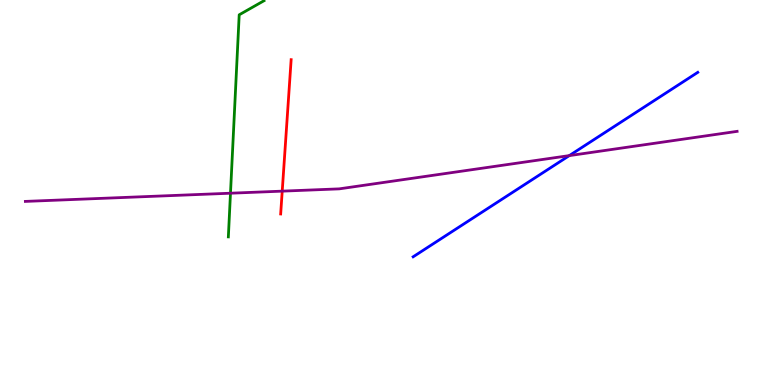[{'lines': ['blue', 'red'], 'intersections': []}, {'lines': ['green', 'red'], 'intersections': []}, {'lines': ['purple', 'red'], 'intersections': [{'x': 3.64, 'y': 5.04}]}, {'lines': ['blue', 'green'], 'intersections': []}, {'lines': ['blue', 'purple'], 'intersections': [{'x': 7.35, 'y': 5.96}]}, {'lines': ['green', 'purple'], 'intersections': [{'x': 2.97, 'y': 4.98}]}]